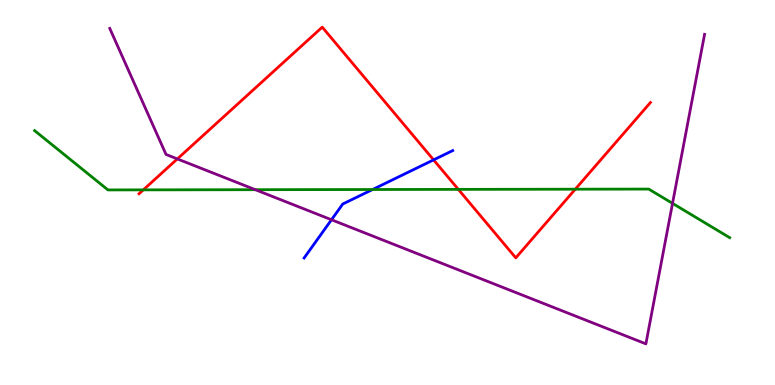[{'lines': ['blue', 'red'], 'intersections': [{'x': 5.59, 'y': 5.85}]}, {'lines': ['green', 'red'], 'intersections': [{'x': 1.85, 'y': 5.07}, {'x': 5.91, 'y': 5.08}, {'x': 7.42, 'y': 5.09}]}, {'lines': ['purple', 'red'], 'intersections': [{'x': 2.29, 'y': 5.87}]}, {'lines': ['blue', 'green'], 'intersections': [{'x': 4.81, 'y': 5.08}]}, {'lines': ['blue', 'purple'], 'intersections': [{'x': 4.28, 'y': 4.29}]}, {'lines': ['green', 'purple'], 'intersections': [{'x': 3.29, 'y': 5.07}, {'x': 8.68, 'y': 4.72}]}]